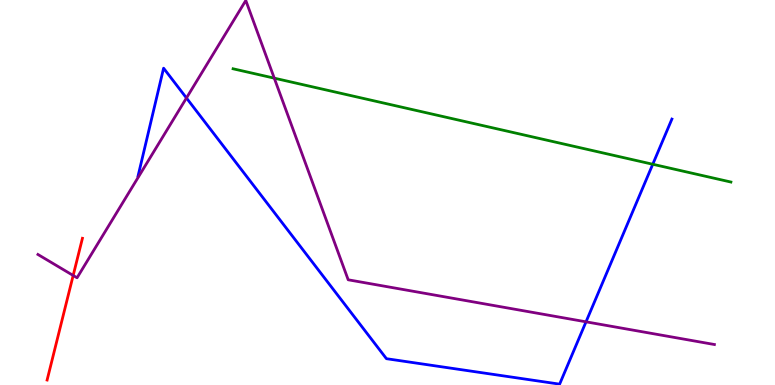[{'lines': ['blue', 'red'], 'intersections': []}, {'lines': ['green', 'red'], 'intersections': []}, {'lines': ['purple', 'red'], 'intersections': [{'x': 0.944, 'y': 2.84}]}, {'lines': ['blue', 'green'], 'intersections': [{'x': 8.42, 'y': 5.73}]}, {'lines': ['blue', 'purple'], 'intersections': [{'x': 2.41, 'y': 7.45}, {'x': 7.56, 'y': 1.64}]}, {'lines': ['green', 'purple'], 'intersections': [{'x': 3.54, 'y': 7.97}]}]